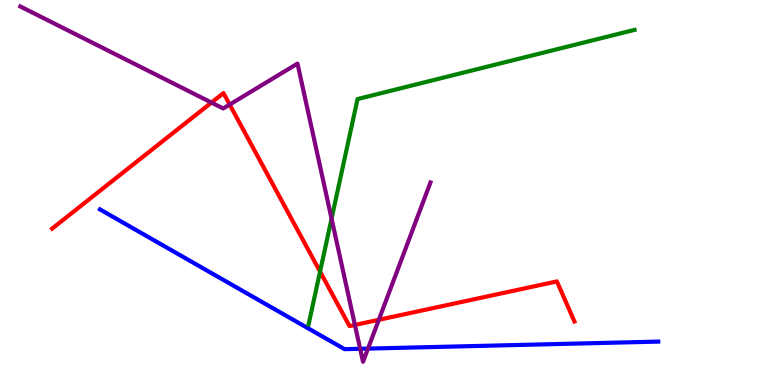[{'lines': ['blue', 'red'], 'intersections': []}, {'lines': ['green', 'red'], 'intersections': [{'x': 4.13, 'y': 2.95}]}, {'lines': ['purple', 'red'], 'intersections': [{'x': 2.73, 'y': 7.34}, {'x': 2.96, 'y': 7.28}, {'x': 4.58, 'y': 1.56}, {'x': 4.89, 'y': 1.69}]}, {'lines': ['blue', 'green'], 'intersections': []}, {'lines': ['blue', 'purple'], 'intersections': [{'x': 4.65, 'y': 0.94}, {'x': 4.75, 'y': 0.945}]}, {'lines': ['green', 'purple'], 'intersections': [{'x': 4.28, 'y': 4.32}]}]